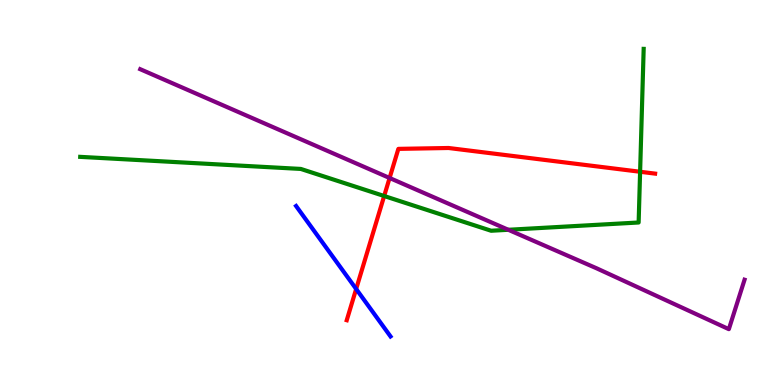[{'lines': ['blue', 'red'], 'intersections': [{'x': 4.6, 'y': 2.49}]}, {'lines': ['green', 'red'], 'intersections': [{'x': 4.96, 'y': 4.91}, {'x': 8.26, 'y': 5.54}]}, {'lines': ['purple', 'red'], 'intersections': [{'x': 5.03, 'y': 5.38}]}, {'lines': ['blue', 'green'], 'intersections': []}, {'lines': ['blue', 'purple'], 'intersections': []}, {'lines': ['green', 'purple'], 'intersections': [{'x': 6.56, 'y': 4.03}]}]